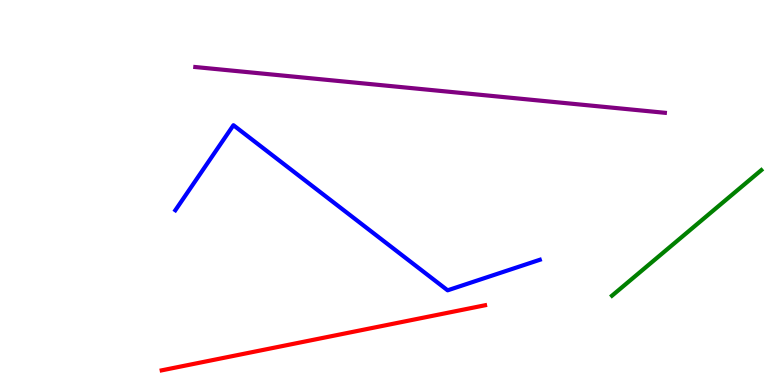[{'lines': ['blue', 'red'], 'intersections': []}, {'lines': ['green', 'red'], 'intersections': []}, {'lines': ['purple', 'red'], 'intersections': []}, {'lines': ['blue', 'green'], 'intersections': []}, {'lines': ['blue', 'purple'], 'intersections': []}, {'lines': ['green', 'purple'], 'intersections': []}]